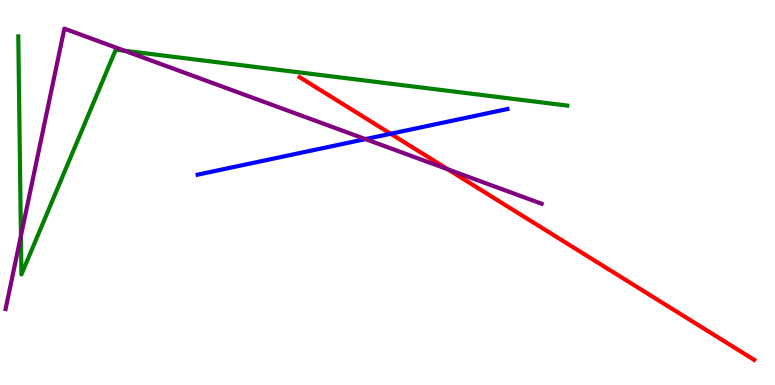[{'lines': ['blue', 'red'], 'intersections': [{'x': 5.04, 'y': 6.53}]}, {'lines': ['green', 'red'], 'intersections': []}, {'lines': ['purple', 'red'], 'intersections': [{'x': 5.78, 'y': 5.6}]}, {'lines': ['blue', 'green'], 'intersections': []}, {'lines': ['blue', 'purple'], 'intersections': [{'x': 4.72, 'y': 6.39}]}, {'lines': ['green', 'purple'], 'intersections': [{'x': 0.27, 'y': 3.87}, {'x': 1.61, 'y': 8.68}]}]